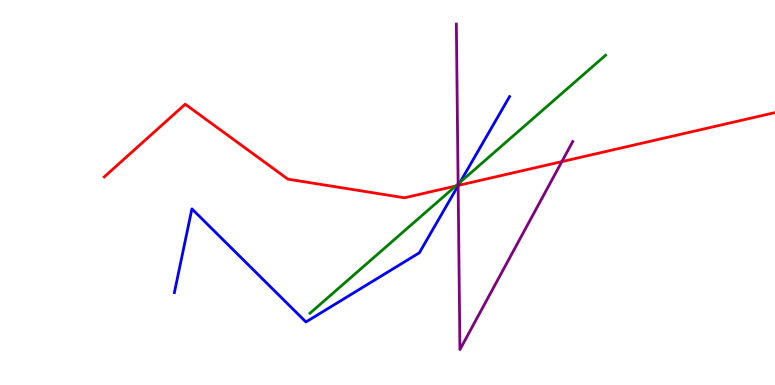[{'lines': ['blue', 'red'], 'intersections': [{'x': 5.91, 'y': 5.18}]}, {'lines': ['green', 'red'], 'intersections': [{'x': 5.88, 'y': 5.17}]}, {'lines': ['purple', 'red'], 'intersections': [{'x': 5.91, 'y': 5.18}, {'x': 7.25, 'y': 5.8}]}, {'lines': ['blue', 'green'], 'intersections': [{'x': 5.94, 'y': 5.27}]}, {'lines': ['blue', 'purple'], 'intersections': [{'x': 5.91, 'y': 5.18}]}, {'lines': ['green', 'purple'], 'intersections': [{'x': 5.91, 'y': 5.22}]}]